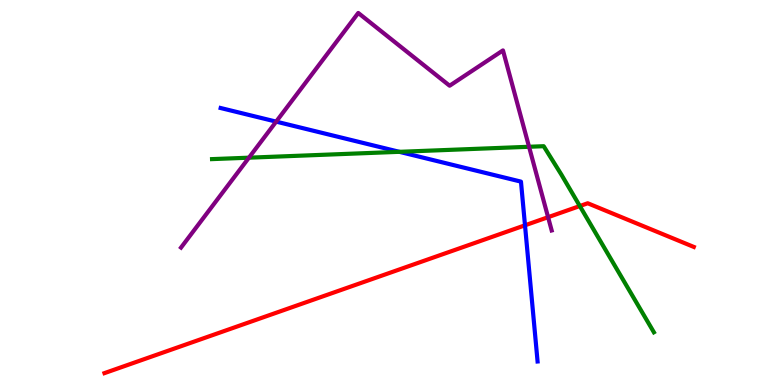[{'lines': ['blue', 'red'], 'intersections': [{'x': 6.77, 'y': 4.15}]}, {'lines': ['green', 'red'], 'intersections': [{'x': 7.48, 'y': 4.65}]}, {'lines': ['purple', 'red'], 'intersections': [{'x': 7.07, 'y': 4.36}]}, {'lines': ['blue', 'green'], 'intersections': [{'x': 5.15, 'y': 6.06}]}, {'lines': ['blue', 'purple'], 'intersections': [{'x': 3.56, 'y': 6.84}]}, {'lines': ['green', 'purple'], 'intersections': [{'x': 3.21, 'y': 5.9}, {'x': 6.83, 'y': 6.19}]}]